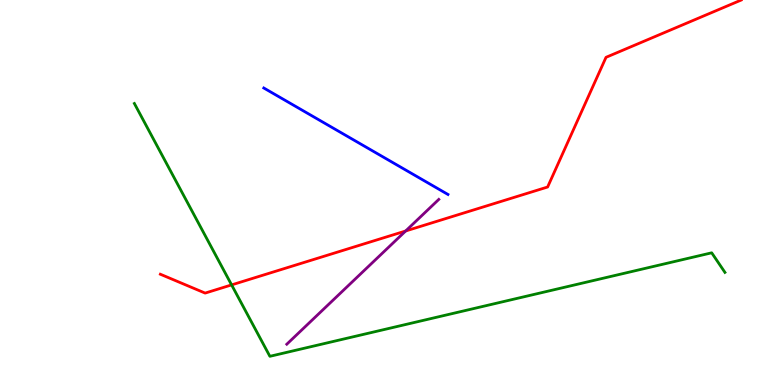[{'lines': ['blue', 'red'], 'intersections': []}, {'lines': ['green', 'red'], 'intersections': [{'x': 2.99, 'y': 2.6}]}, {'lines': ['purple', 'red'], 'intersections': [{'x': 5.23, 'y': 4.0}]}, {'lines': ['blue', 'green'], 'intersections': []}, {'lines': ['blue', 'purple'], 'intersections': []}, {'lines': ['green', 'purple'], 'intersections': []}]